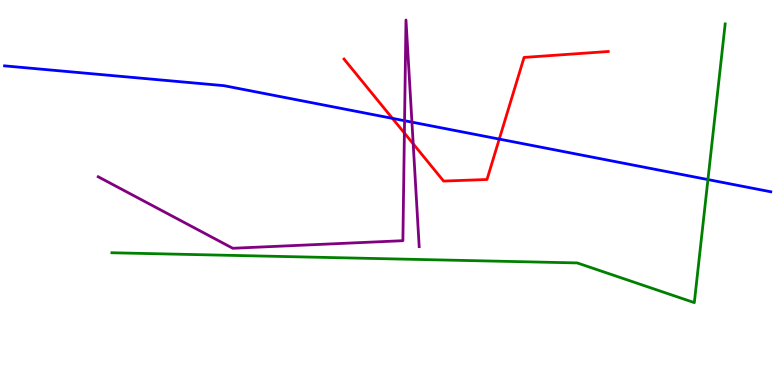[{'lines': ['blue', 'red'], 'intersections': [{'x': 5.06, 'y': 6.93}, {'x': 6.44, 'y': 6.39}]}, {'lines': ['green', 'red'], 'intersections': []}, {'lines': ['purple', 'red'], 'intersections': [{'x': 5.22, 'y': 6.54}, {'x': 5.33, 'y': 6.26}]}, {'lines': ['blue', 'green'], 'intersections': [{'x': 9.13, 'y': 5.34}]}, {'lines': ['blue', 'purple'], 'intersections': [{'x': 5.22, 'y': 6.86}, {'x': 5.32, 'y': 6.83}]}, {'lines': ['green', 'purple'], 'intersections': []}]